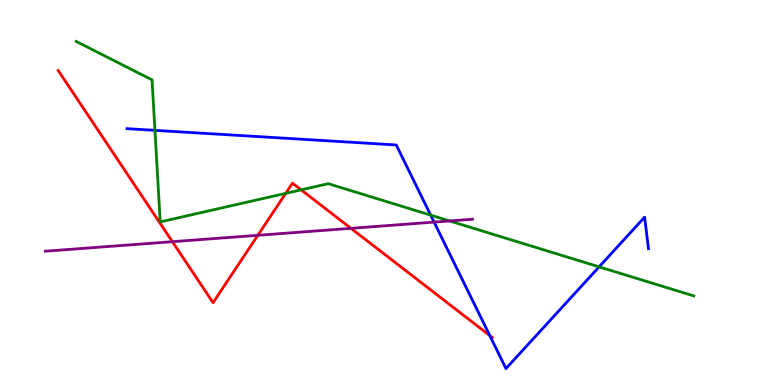[{'lines': ['blue', 'red'], 'intersections': [{'x': 6.32, 'y': 1.28}]}, {'lines': ['green', 'red'], 'intersections': [{'x': 3.69, 'y': 4.98}, {'x': 3.89, 'y': 5.07}]}, {'lines': ['purple', 'red'], 'intersections': [{'x': 2.22, 'y': 3.72}, {'x': 3.33, 'y': 3.89}, {'x': 4.53, 'y': 4.07}]}, {'lines': ['blue', 'green'], 'intersections': [{'x': 2.0, 'y': 6.61}, {'x': 5.56, 'y': 4.41}, {'x': 7.73, 'y': 3.07}]}, {'lines': ['blue', 'purple'], 'intersections': [{'x': 5.6, 'y': 4.23}]}, {'lines': ['green', 'purple'], 'intersections': [{'x': 5.8, 'y': 4.26}]}]